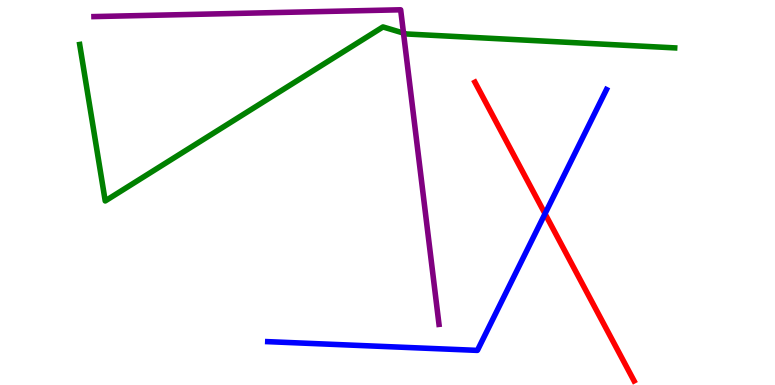[{'lines': ['blue', 'red'], 'intersections': [{'x': 7.03, 'y': 4.45}]}, {'lines': ['green', 'red'], 'intersections': []}, {'lines': ['purple', 'red'], 'intersections': []}, {'lines': ['blue', 'green'], 'intersections': []}, {'lines': ['blue', 'purple'], 'intersections': []}, {'lines': ['green', 'purple'], 'intersections': [{'x': 5.21, 'y': 9.14}]}]